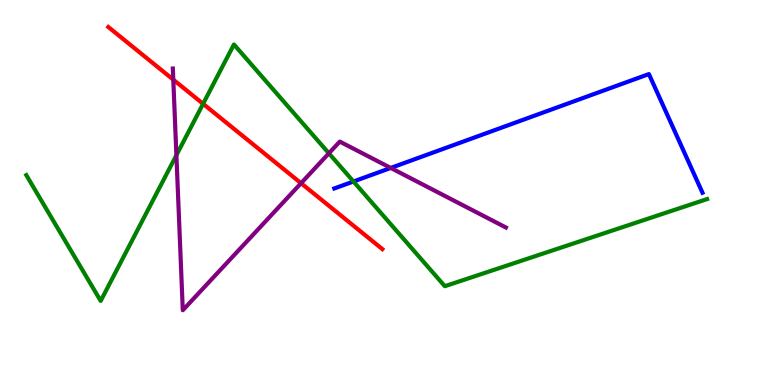[{'lines': ['blue', 'red'], 'intersections': []}, {'lines': ['green', 'red'], 'intersections': [{'x': 2.62, 'y': 7.3}]}, {'lines': ['purple', 'red'], 'intersections': [{'x': 2.24, 'y': 7.93}, {'x': 3.88, 'y': 5.24}]}, {'lines': ['blue', 'green'], 'intersections': [{'x': 4.56, 'y': 5.29}]}, {'lines': ['blue', 'purple'], 'intersections': [{'x': 5.04, 'y': 5.64}]}, {'lines': ['green', 'purple'], 'intersections': [{'x': 2.28, 'y': 5.97}, {'x': 4.24, 'y': 6.02}]}]